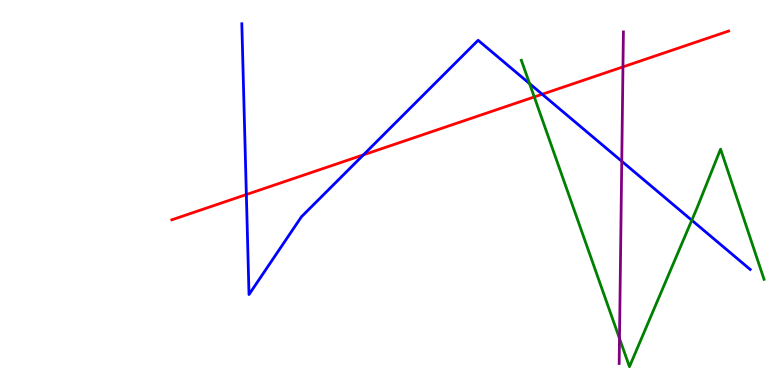[{'lines': ['blue', 'red'], 'intersections': [{'x': 3.18, 'y': 4.95}, {'x': 4.69, 'y': 5.98}, {'x': 7.0, 'y': 7.55}]}, {'lines': ['green', 'red'], 'intersections': [{'x': 6.89, 'y': 7.48}]}, {'lines': ['purple', 'red'], 'intersections': [{'x': 8.04, 'y': 8.26}]}, {'lines': ['blue', 'green'], 'intersections': [{'x': 6.83, 'y': 7.83}, {'x': 8.93, 'y': 4.28}]}, {'lines': ['blue', 'purple'], 'intersections': [{'x': 8.02, 'y': 5.81}]}, {'lines': ['green', 'purple'], 'intersections': [{'x': 7.99, 'y': 1.21}]}]